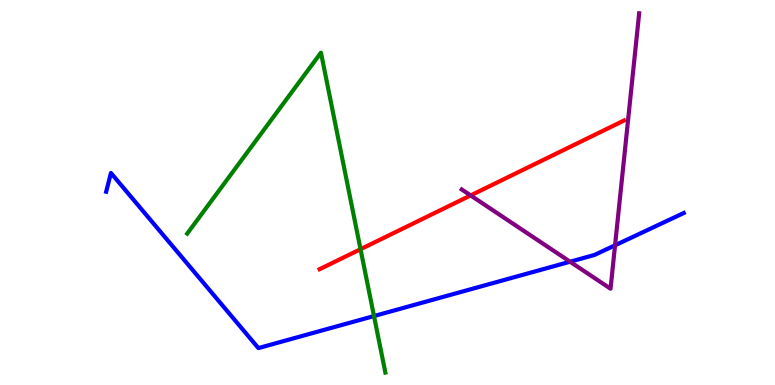[{'lines': ['blue', 'red'], 'intersections': []}, {'lines': ['green', 'red'], 'intersections': [{'x': 4.65, 'y': 3.53}]}, {'lines': ['purple', 'red'], 'intersections': [{'x': 6.07, 'y': 4.92}]}, {'lines': ['blue', 'green'], 'intersections': [{'x': 4.83, 'y': 1.79}]}, {'lines': ['blue', 'purple'], 'intersections': [{'x': 7.36, 'y': 3.2}, {'x': 7.94, 'y': 3.63}]}, {'lines': ['green', 'purple'], 'intersections': []}]